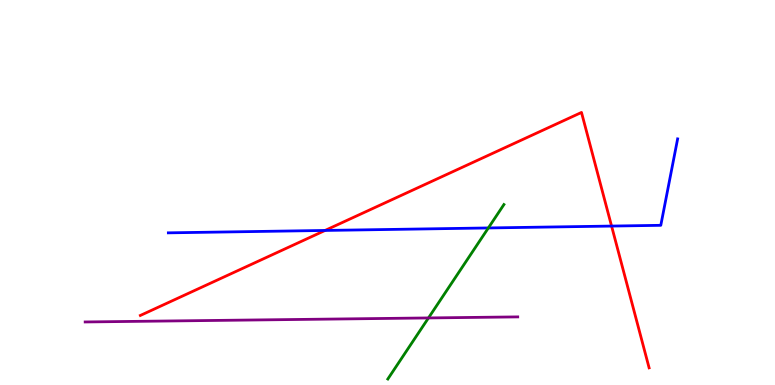[{'lines': ['blue', 'red'], 'intersections': [{'x': 4.19, 'y': 4.01}, {'x': 7.89, 'y': 4.13}]}, {'lines': ['green', 'red'], 'intersections': []}, {'lines': ['purple', 'red'], 'intersections': []}, {'lines': ['blue', 'green'], 'intersections': [{'x': 6.3, 'y': 4.08}]}, {'lines': ['blue', 'purple'], 'intersections': []}, {'lines': ['green', 'purple'], 'intersections': [{'x': 5.53, 'y': 1.74}]}]